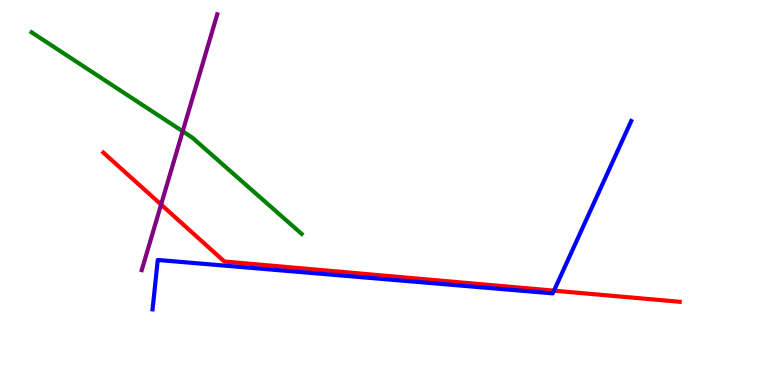[{'lines': ['blue', 'red'], 'intersections': [{'x': 7.15, 'y': 2.45}]}, {'lines': ['green', 'red'], 'intersections': []}, {'lines': ['purple', 'red'], 'intersections': [{'x': 2.08, 'y': 4.69}]}, {'lines': ['blue', 'green'], 'intersections': []}, {'lines': ['blue', 'purple'], 'intersections': []}, {'lines': ['green', 'purple'], 'intersections': [{'x': 2.36, 'y': 6.59}]}]